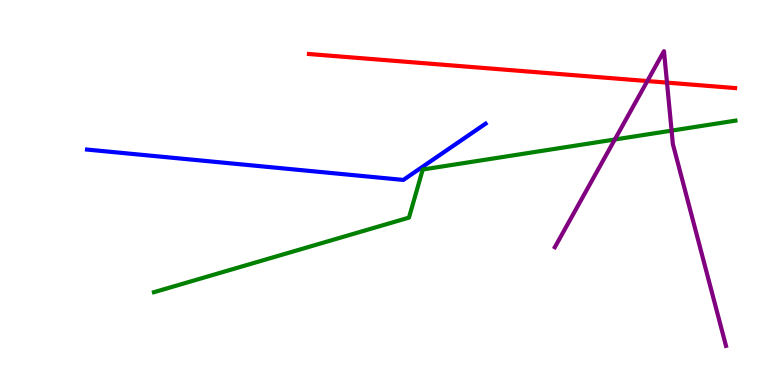[{'lines': ['blue', 'red'], 'intersections': []}, {'lines': ['green', 'red'], 'intersections': []}, {'lines': ['purple', 'red'], 'intersections': [{'x': 8.35, 'y': 7.89}, {'x': 8.61, 'y': 7.85}]}, {'lines': ['blue', 'green'], 'intersections': []}, {'lines': ['blue', 'purple'], 'intersections': []}, {'lines': ['green', 'purple'], 'intersections': [{'x': 7.93, 'y': 6.38}, {'x': 8.67, 'y': 6.61}]}]